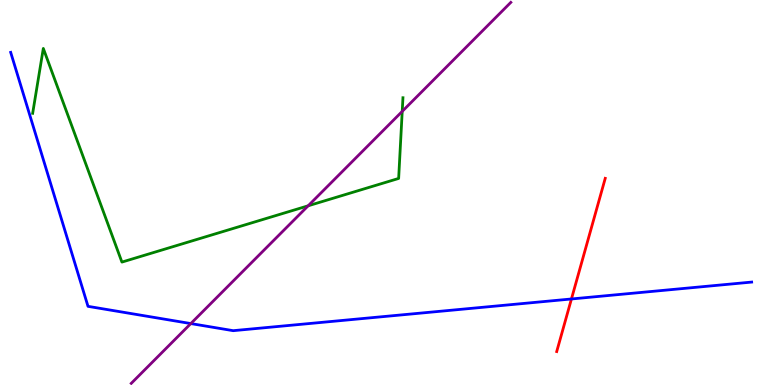[{'lines': ['blue', 'red'], 'intersections': [{'x': 7.37, 'y': 2.23}]}, {'lines': ['green', 'red'], 'intersections': []}, {'lines': ['purple', 'red'], 'intersections': []}, {'lines': ['blue', 'green'], 'intersections': []}, {'lines': ['blue', 'purple'], 'intersections': [{'x': 2.46, 'y': 1.6}]}, {'lines': ['green', 'purple'], 'intersections': [{'x': 3.98, 'y': 4.65}, {'x': 5.19, 'y': 7.11}]}]